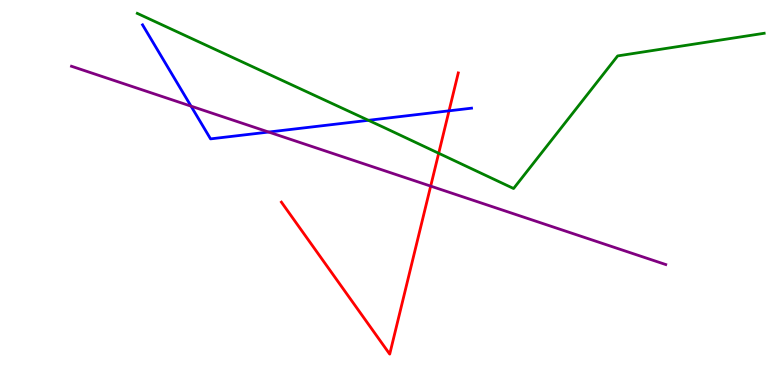[{'lines': ['blue', 'red'], 'intersections': [{'x': 5.79, 'y': 7.12}]}, {'lines': ['green', 'red'], 'intersections': [{'x': 5.66, 'y': 6.02}]}, {'lines': ['purple', 'red'], 'intersections': [{'x': 5.56, 'y': 5.17}]}, {'lines': ['blue', 'green'], 'intersections': [{'x': 4.75, 'y': 6.88}]}, {'lines': ['blue', 'purple'], 'intersections': [{'x': 2.46, 'y': 7.24}, {'x': 3.47, 'y': 6.57}]}, {'lines': ['green', 'purple'], 'intersections': []}]